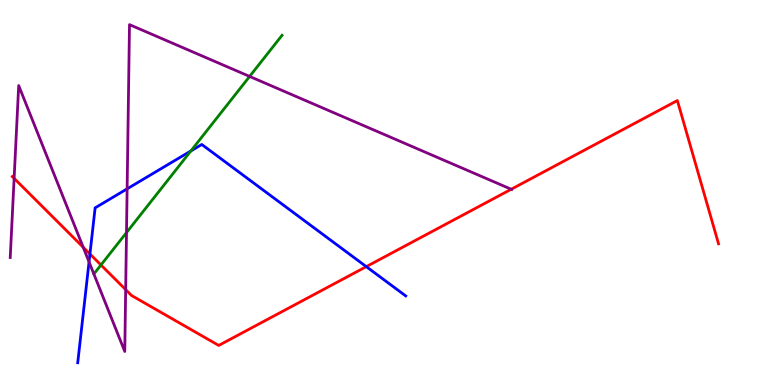[{'lines': ['blue', 'red'], 'intersections': [{'x': 1.16, 'y': 3.4}, {'x': 4.73, 'y': 3.07}]}, {'lines': ['green', 'red'], 'intersections': [{'x': 1.3, 'y': 3.12}]}, {'lines': ['purple', 'red'], 'intersections': [{'x': 0.182, 'y': 5.37}, {'x': 1.07, 'y': 3.58}, {'x': 1.62, 'y': 2.48}, {'x': 6.6, 'y': 5.08}]}, {'lines': ['blue', 'green'], 'intersections': [{'x': 2.46, 'y': 6.08}]}, {'lines': ['blue', 'purple'], 'intersections': [{'x': 1.15, 'y': 3.2}, {'x': 1.64, 'y': 5.09}]}, {'lines': ['green', 'purple'], 'intersections': [{'x': 1.63, 'y': 3.96}, {'x': 3.22, 'y': 8.01}]}]